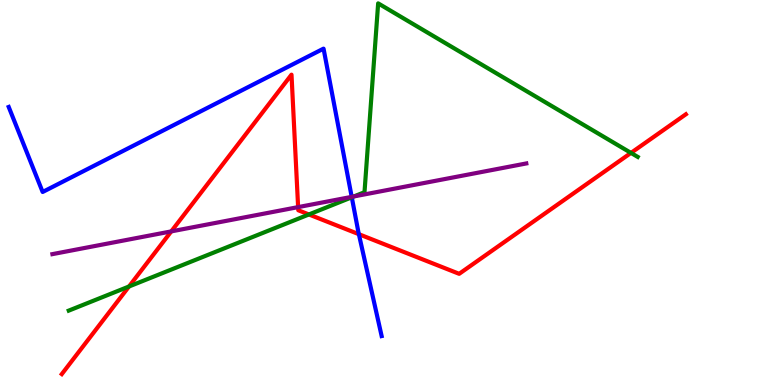[{'lines': ['blue', 'red'], 'intersections': [{'x': 4.63, 'y': 3.92}]}, {'lines': ['green', 'red'], 'intersections': [{'x': 1.66, 'y': 2.56}, {'x': 3.99, 'y': 4.43}, {'x': 8.14, 'y': 6.03}]}, {'lines': ['purple', 'red'], 'intersections': [{'x': 2.21, 'y': 3.99}, {'x': 3.85, 'y': 4.62}]}, {'lines': ['blue', 'green'], 'intersections': [{'x': 4.54, 'y': 4.88}]}, {'lines': ['blue', 'purple'], 'intersections': [{'x': 4.54, 'y': 4.89}]}, {'lines': ['green', 'purple'], 'intersections': [{'x': 4.57, 'y': 4.9}]}]